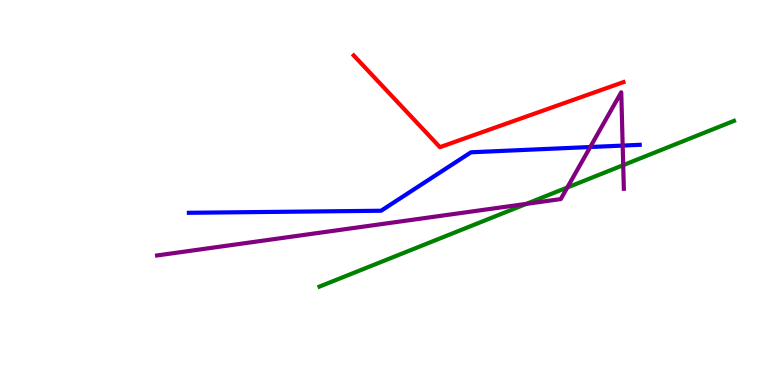[{'lines': ['blue', 'red'], 'intersections': []}, {'lines': ['green', 'red'], 'intersections': []}, {'lines': ['purple', 'red'], 'intersections': []}, {'lines': ['blue', 'green'], 'intersections': []}, {'lines': ['blue', 'purple'], 'intersections': [{'x': 7.62, 'y': 6.18}, {'x': 8.03, 'y': 6.22}]}, {'lines': ['green', 'purple'], 'intersections': [{'x': 6.79, 'y': 4.7}, {'x': 7.32, 'y': 5.13}, {'x': 8.04, 'y': 5.71}]}]